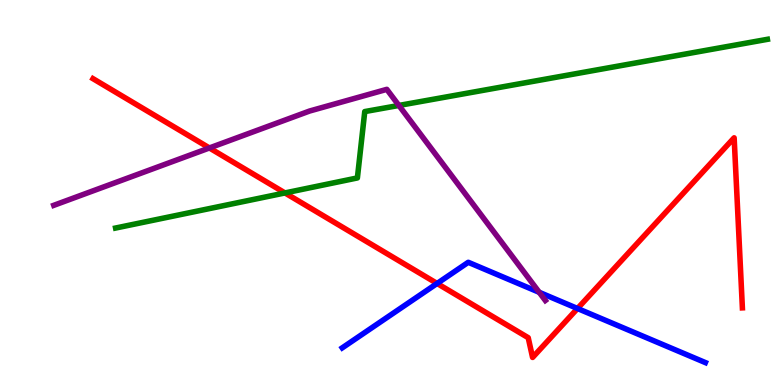[{'lines': ['blue', 'red'], 'intersections': [{'x': 5.64, 'y': 2.64}, {'x': 7.45, 'y': 1.99}]}, {'lines': ['green', 'red'], 'intersections': [{'x': 3.68, 'y': 4.99}]}, {'lines': ['purple', 'red'], 'intersections': [{'x': 2.7, 'y': 6.16}]}, {'lines': ['blue', 'green'], 'intersections': []}, {'lines': ['blue', 'purple'], 'intersections': [{'x': 6.96, 'y': 2.41}]}, {'lines': ['green', 'purple'], 'intersections': [{'x': 5.15, 'y': 7.26}]}]